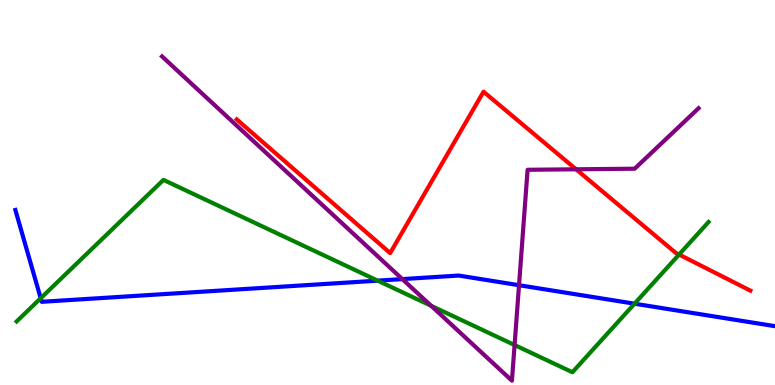[{'lines': ['blue', 'red'], 'intersections': []}, {'lines': ['green', 'red'], 'intersections': [{'x': 8.76, 'y': 3.39}]}, {'lines': ['purple', 'red'], 'intersections': [{'x': 7.43, 'y': 5.6}]}, {'lines': ['blue', 'green'], 'intersections': [{'x': 0.525, 'y': 2.25}, {'x': 4.87, 'y': 2.71}, {'x': 8.19, 'y': 2.11}]}, {'lines': ['blue', 'purple'], 'intersections': [{'x': 5.19, 'y': 2.75}, {'x': 6.7, 'y': 2.59}]}, {'lines': ['green', 'purple'], 'intersections': [{'x': 5.56, 'y': 2.06}, {'x': 6.64, 'y': 1.04}]}]